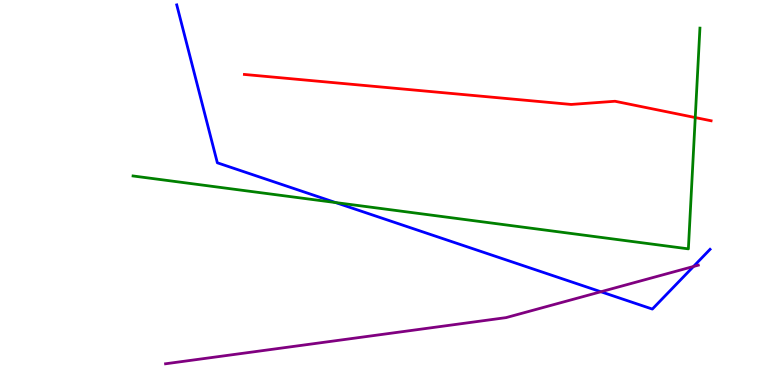[{'lines': ['blue', 'red'], 'intersections': []}, {'lines': ['green', 'red'], 'intersections': [{'x': 8.97, 'y': 6.95}]}, {'lines': ['purple', 'red'], 'intersections': []}, {'lines': ['blue', 'green'], 'intersections': [{'x': 4.33, 'y': 4.74}]}, {'lines': ['blue', 'purple'], 'intersections': [{'x': 7.75, 'y': 2.42}, {'x': 8.95, 'y': 3.08}]}, {'lines': ['green', 'purple'], 'intersections': []}]